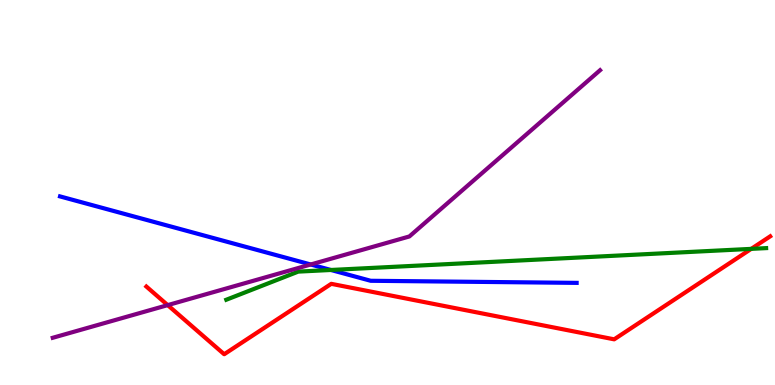[{'lines': ['blue', 'red'], 'intersections': []}, {'lines': ['green', 'red'], 'intersections': [{'x': 9.69, 'y': 3.54}]}, {'lines': ['purple', 'red'], 'intersections': [{'x': 2.16, 'y': 2.07}]}, {'lines': ['blue', 'green'], 'intersections': [{'x': 4.27, 'y': 2.99}]}, {'lines': ['blue', 'purple'], 'intersections': [{'x': 4.01, 'y': 3.13}]}, {'lines': ['green', 'purple'], 'intersections': []}]